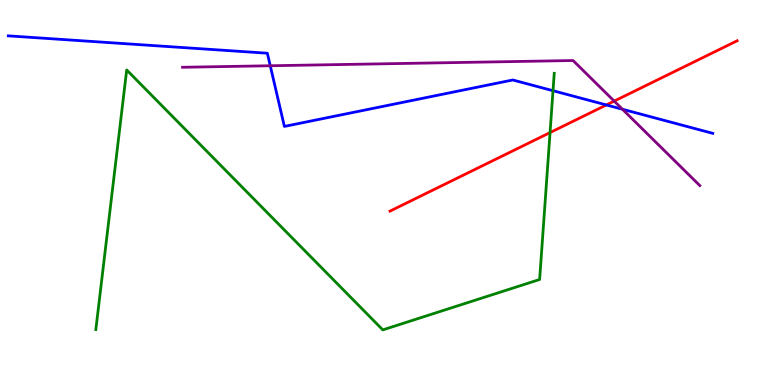[{'lines': ['blue', 'red'], 'intersections': [{'x': 7.82, 'y': 7.27}]}, {'lines': ['green', 'red'], 'intersections': [{'x': 7.1, 'y': 6.56}]}, {'lines': ['purple', 'red'], 'intersections': [{'x': 7.93, 'y': 7.37}]}, {'lines': ['blue', 'green'], 'intersections': [{'x': 7.14, 'y': 7.64}]}, {'lines': ['blue', 'purple'], 'intersections': [{'x': 3.49, 'y': 8.29}, {'x': 8.03, 'y': 7.16}]}, {'lines': ['green', 'purple'], 'intersections': []}]